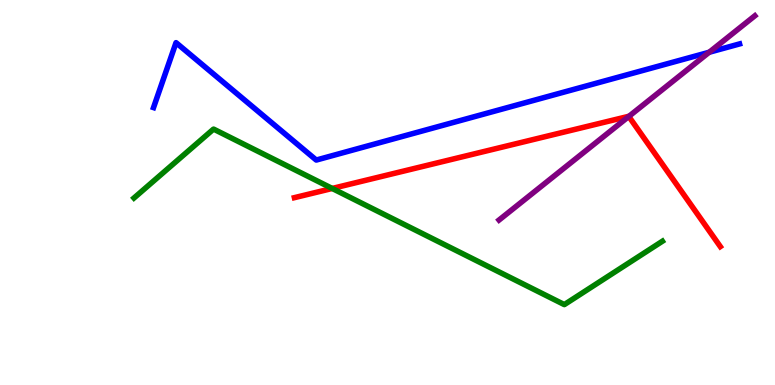[{'lines': ['blue', 'red'], 'intersections': []}, {'lines': ['green', 'red'], 'intersections': [{'x': 4.29, 'y': 5.1}]}, {'lines': ['purple', 'red'], 'intersections': [{'x': 8.11, 'y': 6.98}]}, {'lines': ['blue', 'green'], 'intersections': []}, {'lines': ['blue', 'purple'], 'intersections': [{'x': 9.15, 'y': 8.64}]}, {'lines': ['green', 'purple'], 'intersections': []}]